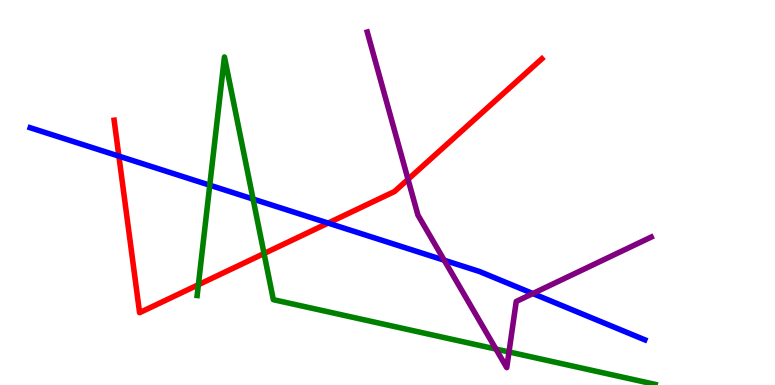[{'lines': ['blue', 'red'], 'intersections': [{'x': 1.53, 'y': 5.95}, {'x': 4.23, 'y': 4.21}]}, {'lines': ['green', 'red'], 'intersections': [{'x': 2.56, 'y': 2.6}, {'x': 3.41, 'y': 3.41}]}, {'lines': ['purple', 'red'], 'intersections': [{'x': 5.26, 'y': 5.34}]}, {'lines': ['blue', 'green'], 'intersections': [{'x': 2.71, 'y': 5.19}, {'x': 3.27, 'y': 4.83}]}, {'lines': ['blue', 'purple'], 'intersections': [{'x': 5.73, 'y': 3.24}, {'x': 6.88, 'y': 2.38}]}, {'lines': ['green', 'purple'], 'intersections': [{'x': 6.4, 'y': 0.934}, {'x': 6.57, 'y': 0.858}]}]